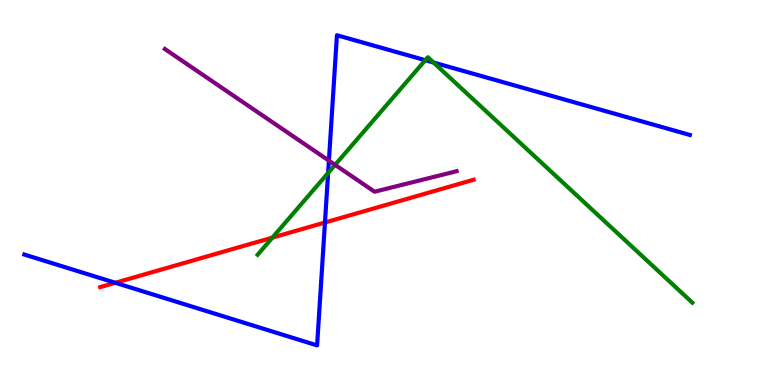[{'lines': ['blue', 'red'], 'intersections': [{'x': 1.49, 'y': 2.65}, {'x': 4.19, 'y': 4.22}]}, {'lines': ['green', 'red'], 'intersections': [{'x': 3.51, 'y': 3.83}]}, {'lines': ['purple', 'red'], 'intersections': []}, {'lines': ['blue', 'green'], 'intersections': [{'x': 4.23, 'y': 5.51}, {'x': 5.49, 'y': 8.44}, {'x': 5.59, 'y': 8.38}]}, {'lines': ['blue', 'purple'], 'intersections': [{'x': 4.24, 'y': 5.83}]}, {'lines': ['green', 'purple'], 'intersections': [{'x': 4.32, 'y': 5.72}]}]